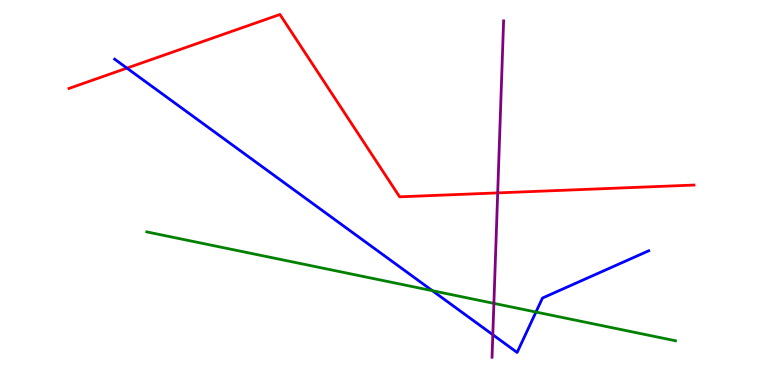[{'lines': ['blue', 'red'], 'intersections': [{'x': 1.64, 'y': 8.23}]}, {'lines': ['green', 'red'], 'intersections': []}, {'lines': ['purple', 'red'], 'intersections': [{'x': 6.42, 'y': 4.99}]}, {'lines': ['blue', 'green'], 'intersections': [{'x': 5.58, 'y': 2.45}, {'x': 6.92, 'y': 1.9}]}, {'lines': ['blue', 'purple'], 'intersections': [{'x': 6.36, 'y': 1.31}]}, {'lines': ['green', 'purple'], 'intersections': [{'x': 6.37, 'y': 2.12}]}]